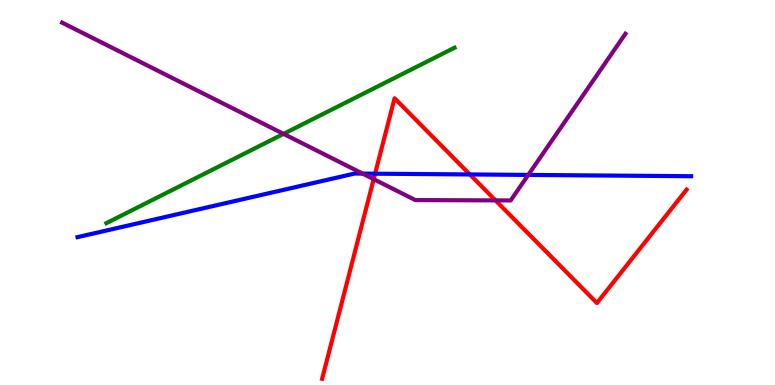[{'lines': ['blue', 'red'], 'intersections': [{'x': 4.84, 'y': 5.49}, {'x': 6.06, 'y': 5.47}]}, {'lines': ['green', 'red'], 'intersections': []}, {'lines': ['purple', 'red'], 'intersections': [{'x': 4.82, 'y': 5.35}, {'x': 6.39, 'y': 4.8}]}, {'lines': ['blue', 'green'], 'intersections': []}, {'lines': ['blue', 'purple'], 'intersections': [{'x': 4.68, 'y': 5.49}, {'x': 6.82, 'y': 5.46}]}, {'lines': ['green', 'purple'], 'intersections': [{'x': 3.66, 'y': 6.52}]}]